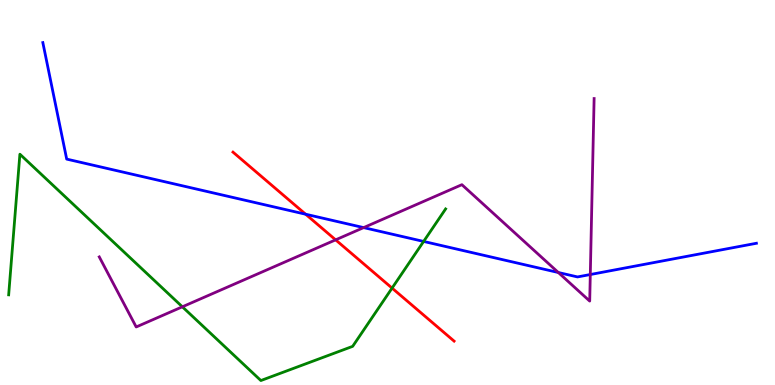[{'lines': ['blue', 'red'], 'intersections': [{'x': 3.94, 'y': 4.44}]}, {'lines': ['green', 'red'], 'intersections': [{'x': 5.06, 'y': 2.52}]}, {'lines': ['purple', 'red'], 'intersections': [{'x': 4.33, 'y': 3.77}]}, {'lines': ['blue', 'green'], 'intersections': [{'x': 5.47, 'y': 3.73}]}, {'lines': ['blue', 'purple'], 'intersections': [{'x': 4.69, 'y': 4.09}, {'x': 7.2, 'y': 2.92}, {'x': 7.62, 'y': 2.87}]}, {'lines': ['green', 'purple'], 'intersections': [{'x': 2.35, 'y': 2.03}]}]